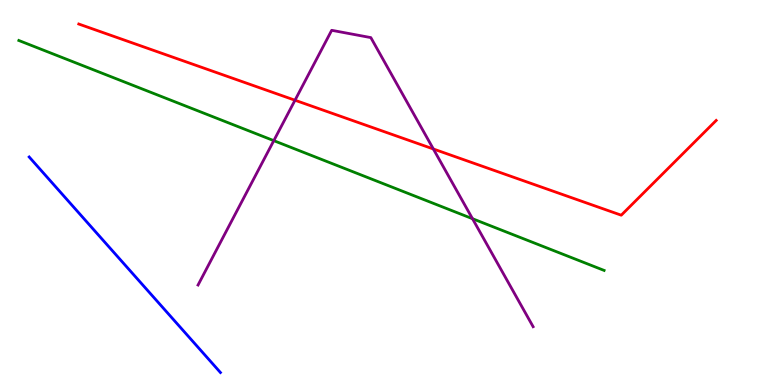[{'lines': ['blue', 'red'], 'intersections': []}, {'lines': ['green', 'red'], 'intersections': []}, {'lines': ['purple', 'red'], 'intersections': [{'x': 3.81, 'y': 7.4}, {'x': 5.59, 'y': 6.13}]}, {'lines': ['blue', 'green'], 'intersections': []}, {'lines': ['blue', 'purple'], 'intersections': []}, {'lines': ['green', 'purple'], 'intersections': [{'x': 3.53, 'y': 6.35}, {'x': 6.1, 'y': 4.32}]}]